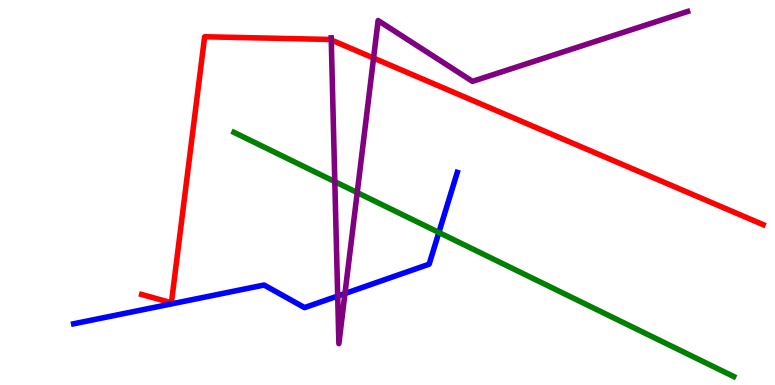[{'lines': ['blue', 'red'], 'intersections': []}, {'lines': ['green', 'red'], 'intersections': []}, {'lines': ['purple', 'red'], 'intersections': [{'x': 4.27, 'y': 8.96}, {'x': 4.82, 'y': 8.49}]}, {'lines': ['blue', 'green'], 'intersections': [{'x': 5.66, 'y': 3.96}]}, {'lines': ['blue', 'purple'], 'intersections': [{'x': 4.36, 'y': 2.31}, {'x': 4.45, 'y': 2.38}]}, {'lines': ['green', 'purple'], 'intersections': [{'x': 4.32, 'y': 5.28}, {'x': 4.61, 'y': 5.0}]}]